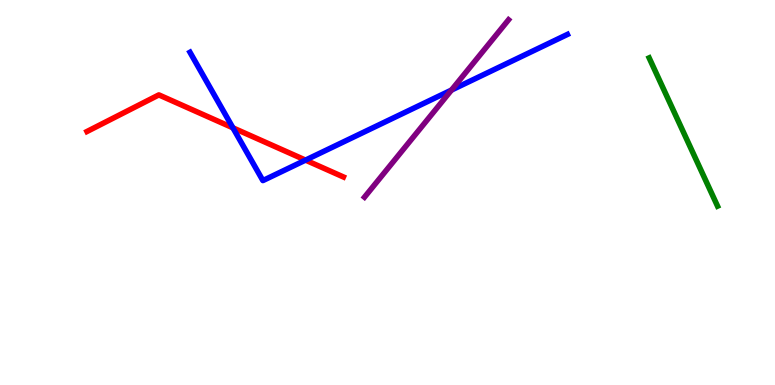[{'lines': ['blue', 'red'], 'intersections': [{'x': 3.01, 'y': 6.68}, {'x': 3.94, 'y': 5.84}]}, {'lines': ['green', 'red'], 'intersections': []}, {'lines': ['purple', 'red'], 'intersections': []}, {'lines': ['blue', 'green'], 'intersections': []}, {'lines': ['blue', 'purple'], 'intersections': [{'x': 5.83, 'y': 7.66}]}, {'lines': ['green', 'purple'], 'intersections': []}]